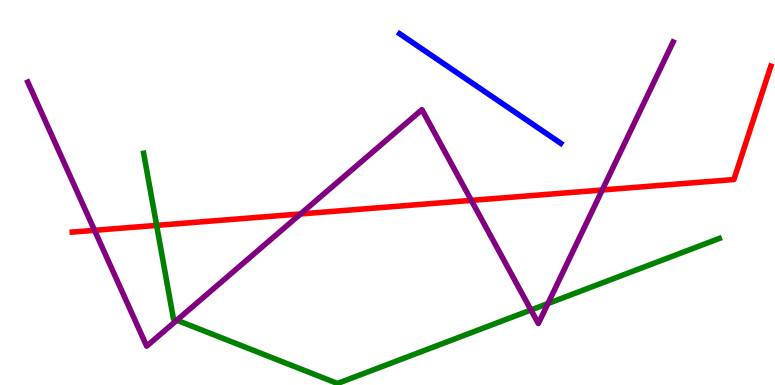[{'lines': ['blue', 'red'], 'intersections': []}, {'lines': ['green', 'red'], 'intersections': [{'x': 2.02, 'y': 4.15}]}, {'lines': ['purple', 'red'], 'intersections': [{'x': 1.22, 'y': 4.02}, {'x': 3.88, 'y': 4.44}, {'x': 6.08, 'y': 4.79}, {'x': 7.77, 'y': 5.07}]}, {'lines': ['blue', 'green'], 'intersections': []}, {'lines': ['blue', 'purple'], 'intersections': []}, {'lines': ['green', 'purple'], 'intersections': [{'x': 2.28, 'y': 1.68}, {'x': 6.85, 'y': 1.95}, {'x': 7.07, 'y': 2.12}]}]